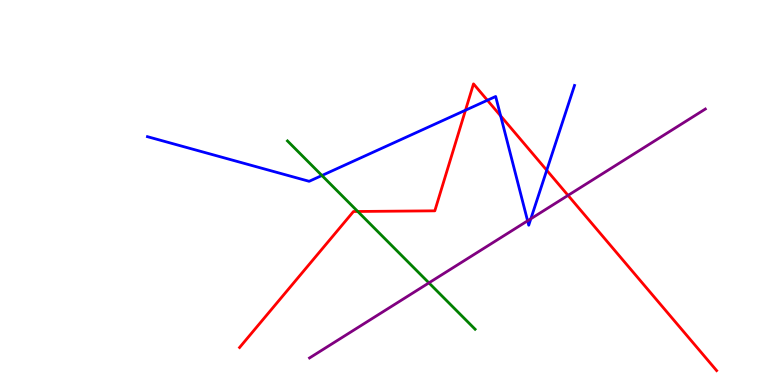[{'lines': ['blue', 'red'], 'intersections': [{'x': 6.01, 'y': 7.14}, {'x': 6.29, 'y': 7.4}, {'x': 6.46, 'y': 6.99}, {'x': 7.05, 'y': 5.58}]}, {'lines': ['green', 'red'], 'intersections': [{'x': 4.62, 'y': 4.51}]}, {'lines': ['purple', 'red'], 'intersections': [{'x': 7.33, 'y': 4.93}]}, {'lines': ['blue', 'green'], 'intersections': [{'x': 4.15, 'y': 5.44}]}, {'lines': ['blue', 'purple'], 'intersections': [{'x': 6.81, 'y': 4.26}, {'x': 6.85, 'y': 4.32}]}, {'lines': ['green', 'purple'], 'intersections': [{'x': 5.53, 'y': 2.65}]}]